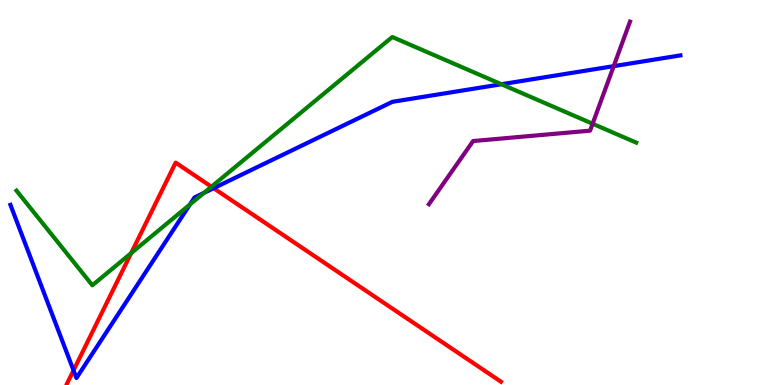[{'lines': ['blue', 'red'], 'intersections': [{'x': 0.949, 'y': 0.38}, {'x': 2.76, 'y': 5.11}]}, {'lines': ['green', 'red'], 'intersections': [{'x': 1.69, 'y': 3.42}, {'x': 2.73, 'y': 5.15}]}, {'lines': ['purple', 'red'], 'intersections': []}, {'lines': ['blue', 'green'], 'intersections': [{'x': 2.45, 'y': 4.69}, {'x': 2.63, 'y': 4.99}, {'x': 6.47, 'y': 7.81}]}, {'lines': ['blue', 'purple'], 'intersections': [{'x': 7.92, 'y': 8.28}]}, {'lines': ['green', 'purple'], 'intersections': [{'x': 7.65, 'y': 6.79}]}]